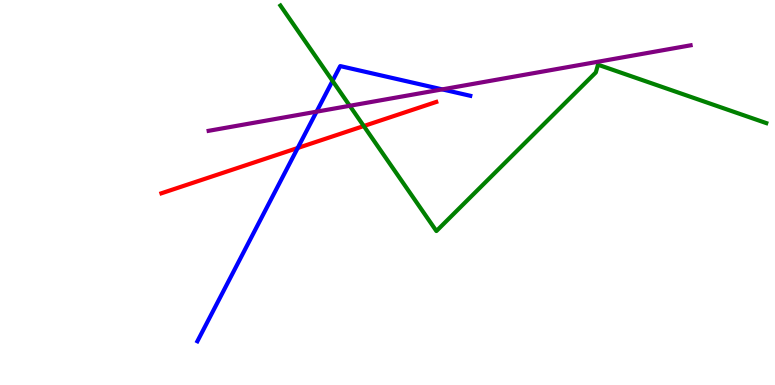[{'lines': ['blue', 'red'], 'intersections': [{'x': 3.84, 'y': 6.16}]}, {'lines': ['green', 'red'], 'intersections': [{'x': 4.69, 'y': 6.73}]}, {'lines': ['purple', 'red'], 'intersections': []}, {'lines': ['blue', 'green'], 'intersections': [{'x': 4.29, 'y': 7.9}]}, {'lines': ['blue', 'purple'], 'intersections': [{'x': 4.08, 'y': 7.1}, {'x': 5.71, 'y': 7.68}]}, {'lines': ['green', 'purple'], 'intersections': [{'x': 4.51, 'y': 7.25}]}]